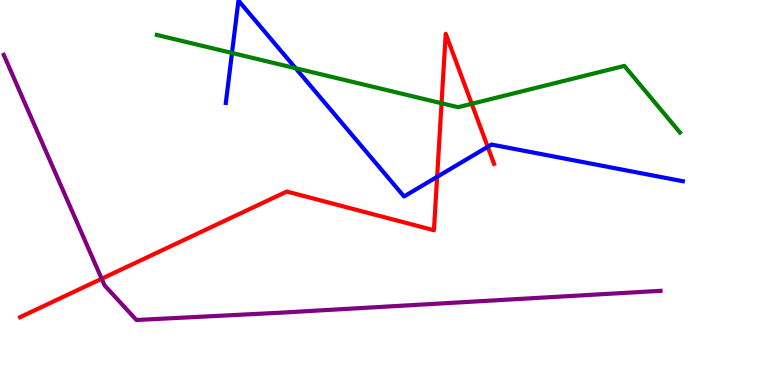[{'lines': ['blue', 'red'], 'intersections': [{'x': 5.64, 'y': 5.41}, {'x': 6.29, 'y': 6.19}]}, {'lines': ['green', 'red'], 'intersections': [{'x': 5.7, 'y': 7.32}, {'x': 6.09, 'y': 7.3}]}, {'lines': ['purple', 'red'], 'intersections': [{'x': 1.31, 'y': 2.76}]}, {'lines': ['blue', 'green'], 'intersections': [{'x': 2.99, 'y': 8.62}, {'x': 3.81, 'y': 8.23}]}, {'lines': ['blue', 'purple'], 'intersections': []}, {'lines': ['green', 'purple'], 'intersections': []}]